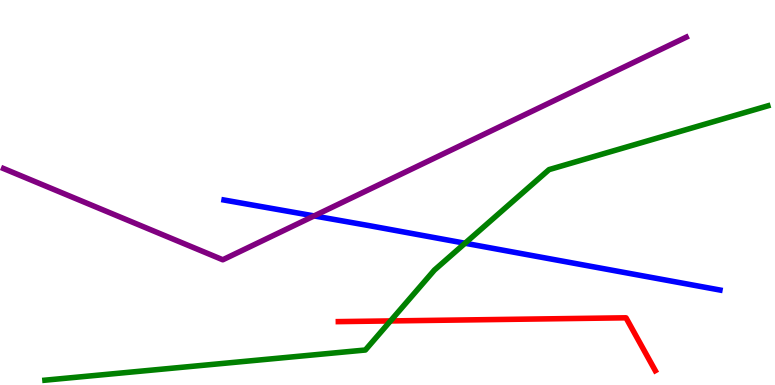[{'lines': ['blue', 'red'], 'intersections': []}, {'lines': ['green', 'red'], 'intersections': [{'x': 5.04, 'y': 1.66}]}, {'lines': ['purple', 'red'], 'intersections': []}, {'lines': ['blue', 'green'], 'intersections': [{'x': 6.0, 'y': 3.68}]}, {'lines': ['blue', 'purple'], 'intersections': [{'x': 4.05, 'y': 4.39}]}, {'lines': ['green', 'purple'], 'intersections': []}]